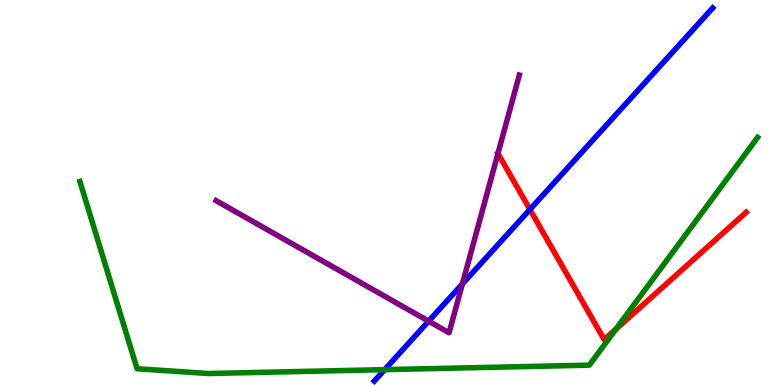[{'lines': ['blue', 'red'], 'intersections': [{'x': 6.84, 'y': 4.56}]}, {'lines': ['green', 'red'], 'intersections': [{'x': 7.95, 'y': 1.45}]}, {'lines': ['purple', 'red'], 'intersections': [{'x': 6.43, 'y': 6.01}]}, {'lines': ['blue', 'green'], 'intersections': [{'x': 4.96, 'y': 0.399}]}, {'lines': ['blue', 'purple'], 'intersections': [{'x': 5.53, 'y': 1.66}, {'x': 5.97, 'y': 2.62}]}, {'lines': ['green', 'purple'], 'intersections': []}]